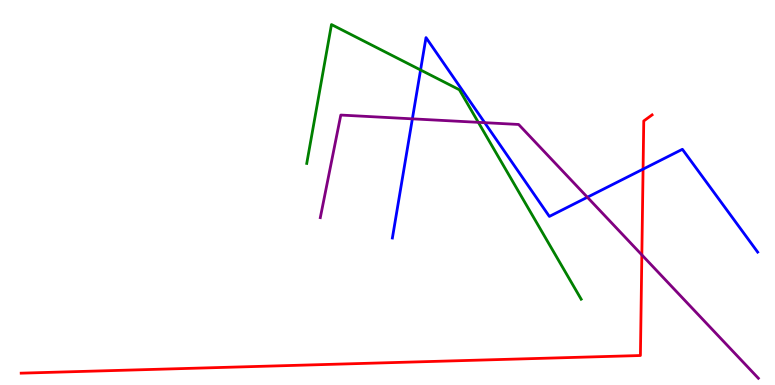[{'lines': ['blue', 'red'], 'intersections': [{'x': 8.3, 'y': 5.61}]}, {'lines': ['green', 'red'], 'intersections': []}, {'lines': ['purple', 'red'], 'intersections': [{'x': 8.28, 'y': 3.38}]}, {'lines': ['blue', 'green'], 'intersections': [{'x': 5.43, 'y': 8.18}]}, {'lines': ['blue', 'purple'], 'intersections': [{'x': 5.32, 'y': 6.91}, {'x': 6.25, 'y': 6.81}, {'x': 7.58, 'y': 4.88}]}, {'lines': ['green', 'purple'], 'intersections': [{'x': 6.17, 'y': 6.82}]}]